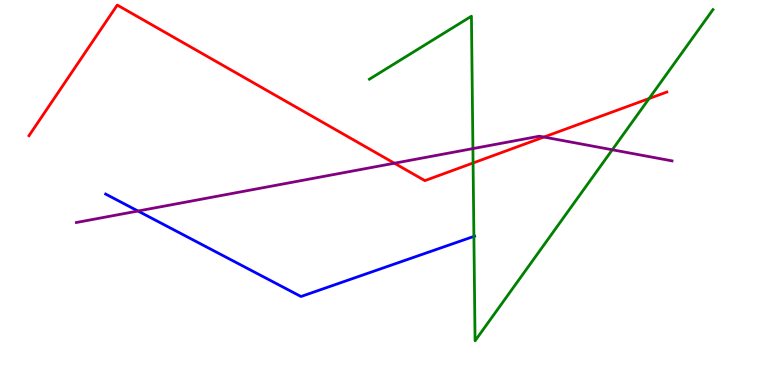[{'lines': ['blue', 'red'], 'intersections': []}, {'lines': ['green', 'red'], 'intersections': [{'x': 6.1, 'y': 5.77}, {'x': 8.38, 'y': 7.44}]}, {'lines': ['purple', 'red'], 'intersections': [{'x': 5.09, 'y': 5.76}, {'x': 7.02, 'y': 6.44}]}, {'lines': ['blue', 'green'], 'intersections': [{'x': 6.11, 'y': 3.86}]}, {'lines': ['blue', 'purple'], 'intersections': [{'x': 1.78, 'y': 4.52}]}, {'lines': ['green', 'purple'], 'intersections': [{'x': 6.1, 'y': 6.14}, {'x': 7.9, 'y': 6.11}]}]